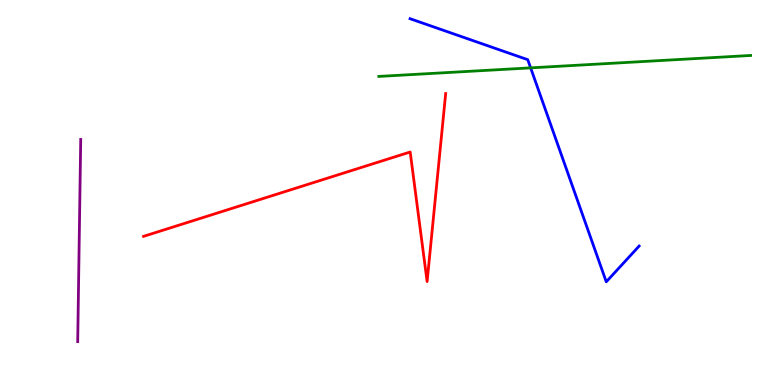[{'lines': ['blue', 'red'], 'intersections': []}, {'lines': ['green', 'red'], 'intersections': []}, {'lines': ['purple', 'red'], 'intersections': []}, {'lines': ['blue', 'green'], 'intersections': [{'x': 6.85, 'y': 8.24}]}, {'lines': ['blue', 'purple'], 'intersections': []}, {'lines': ['green', 'purple'], 'intersections': []}]